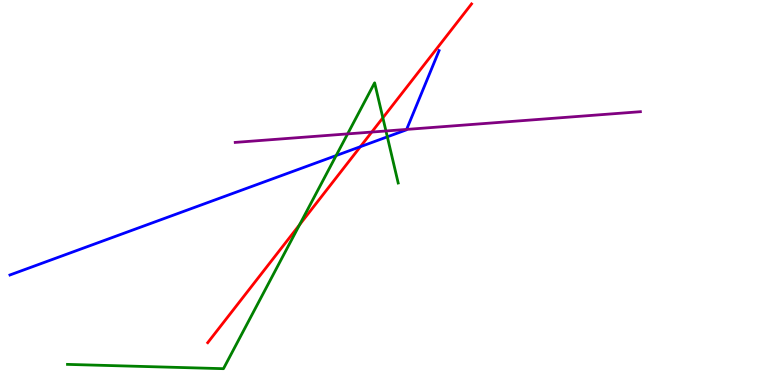[{'lines': ['blue', 'red'], 'intersections': [{'x': 4.65, 'y': 6.19}]}, {'lines': ['green', 'red'], 'intersections': [{'x': 3.87, 'y': 4.16}, {'x': 4.94, 'y': 6.94}]}, {'lines': ['purple', 'red'], 'intersections': [{'x': 4.8, 'y': 6.57}]}, {'lines': ['blue', 'green'], 'intersections': [{'x': 4.34, 'y': 5.96}, {'x': 5.0, 'y': 6.45}]}, {'lines': ['blue', 'purple'], 'intersections': [{'x': 5.25, 'y': 6.64}]}, {'lines': ['green', 'purple'], 'intersections': [{'x': 4.49, 'y': 6.52}, {'x': 4.98, 'y': 6.6}]}]